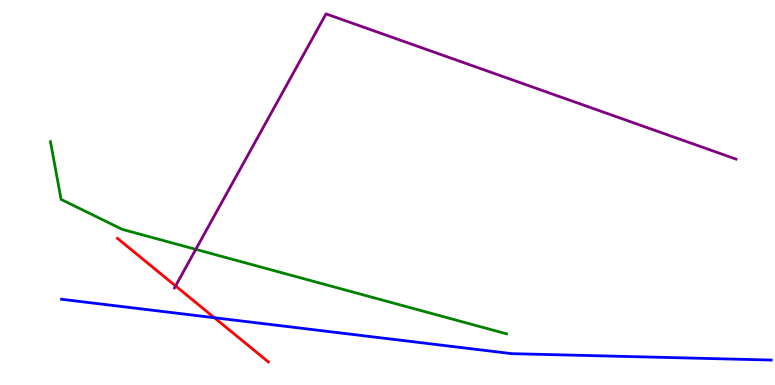[{'lines': ['blue', 'red'], 'intersections': [{'x': 2.77, 'y': 1.75}]}, {'lines': ['green', 'red'], 'intersections': []}, {'lines': ['purple', 'red'], 'intersections': [{'x': 2.27, 'y': 2.57}]}, {'lines': ['blue', 'green'], 'intersections': []}, {'lines': ['blue', 'purple'], 'intersections': []}, {'lines': ['green', 'purple'], 'intersections': [{'x': 2.53, 'y': 3.52}]}]